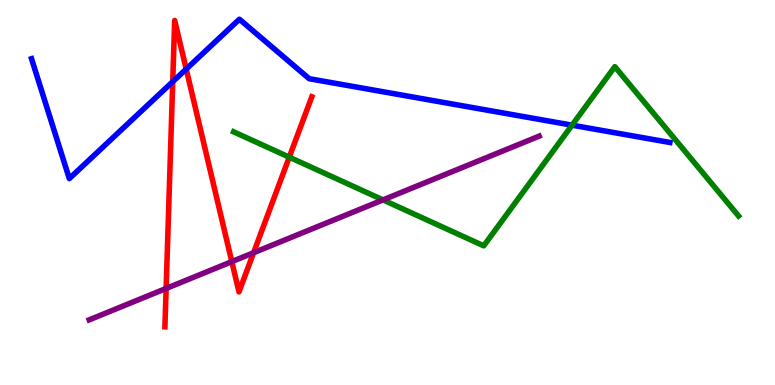[{'lines': ['blue', 'red'], 'intersections': [{'x': 2.23, 'y': 7.88}, {'x': 2.4, 'y': 8.21}]}, {'lines': ['green', 'red'], 'intersections': [{'x': 3.73, 'y': 5.92}]}, {'lines': ['purple', 'red'], 'intersections': [{'x': 2.14, 'y': 2.51}, {'x': 2.99, 'y': 3.2}, {'x': 3.27, 'y': 3.44}]}, {'lines': ['blue', 'green'], 'intersections': [{'x': 7.38, 'y': 6.75}]}, {'lines': ['blue', 'purple'], 'intersections': []}, {'lines': ['green', 'purple'], 'intersections': [{'x': 4.94, 'y': 4.81}]}]